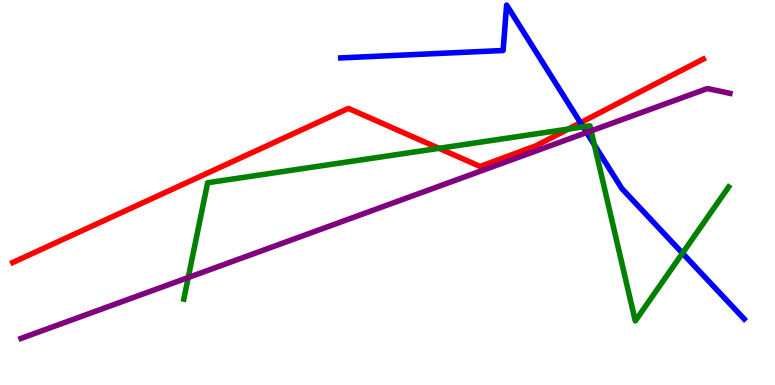[{'lines': ['blue', 'red'], 'intersections': [{'x': 7.49, 'y': 6.81}]}, {'lines': ['green', 'red'], 'intersections': [{'x': 5.66, 'y': 6.15}, {'x': 7.33, 'y': 6.65}]}, {'lines': ['purple', 'red'], 'intersections': []}, {'lines': ['blue', 'green'], 'intersections': [{'x': 7.52, 'y': 6.7}, {'x': 7.67, 'y': 6.24}, {'x': 8.81, 'y': 3.42}]}, {'lines': ['blue', 'purple'], 'intersections': [{'x': 7.57, 'y': 6.56}]}, {'lines': ['green', 'purple'], 'intersections': [{'x': 2.43, 'y': 2.79}, {'x': 7.63, 'y': 6.6}]}]